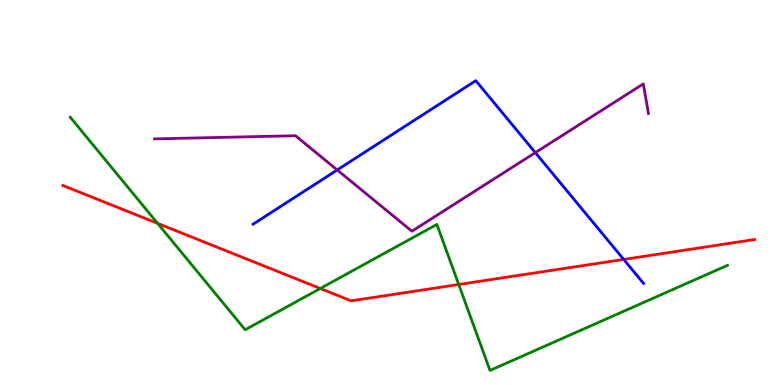[{'lines': ['blue', 'red'], 'intersections': [{'x': 8.05, 'y': 3.26}]}, {'lines': ['green', 'red'], 'intersections': [{'x': 2.03, 'y': 4.2}, {'x': 4.13, 'y': 2.51}, {'x': 5.92, 'y': 2.61}]}, {'lines': ['purple', 'red'], 'intersections': []}, {'lines': ['blue', 'green'], 'intersections': []}, {'lines': ['blue', 'purple'], 'intersections': [{'x': 4.35, 'y': 5.59}, {'x': 6.91, 'y': 6.04}]}, {'lines': ['green', 'purple'], 'intersections': []}]